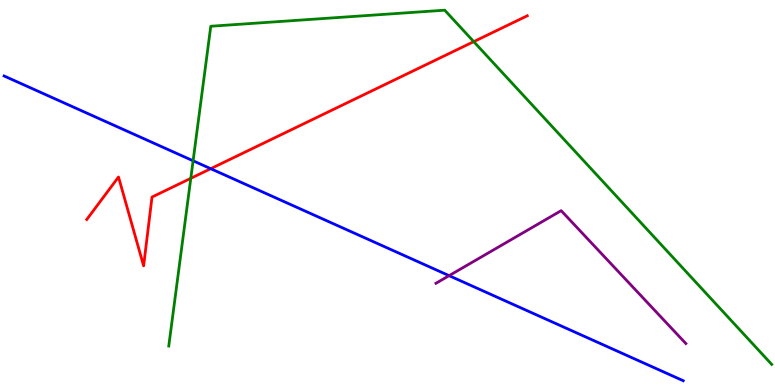[{'lines': ['blue', 'red'], 'intersections': [{'x': 2.72, 'y': 5.62}]}, {'lines': ['green', 'red'], 'intersections': [{'x': 2.46, 'y': 5.37}, {'x': 6.11, 'y': 8.92}]}, {'lines': ['purple', 'red'], 'intersections': []}, {'lines': ['blue', 'green'], 'intersections': [{'x': 2.49, 'y': 5.82}]}, {'lines': ['blue', 'purple'], 'intersections': [{'x': 5.79, 'y': 2.84}]}, {'lines': ['green', 'purple'], 'intersections': []}]